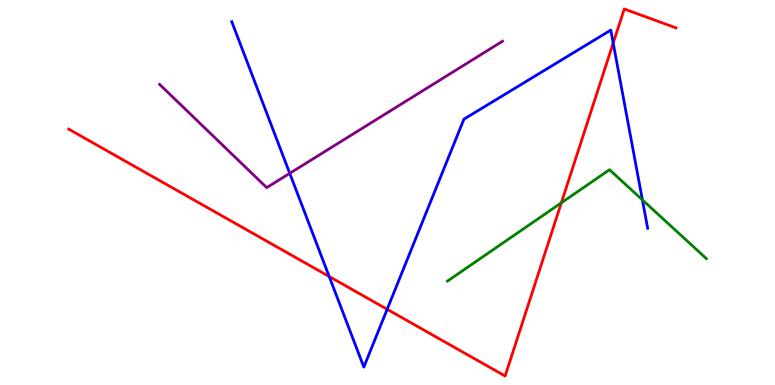[{'lines': ['blue', 'red'], 'intersections': [{'x': 4.25, 'y': 2.82}, {'x': 5.0, 'y': 1.97}, {'x': 7.91, 'y': 8.88}]}, {'lines': ['green', 'red'], 'intersections': [{'x': 7.24, 'y': 4.73}]}, {'lines': ['purple', 'red'], 'intersections': []}, {'lines': ['blue', 'green'], 'intersections': [{'x': 8.29, 'y': 4.81}]}, {'lines': ['blue', 'purple'], 'intersections': [{'x': 3.74, 'y': 5.5}]}, {'lines': ['green', 'purple'], 'intersections': []}]